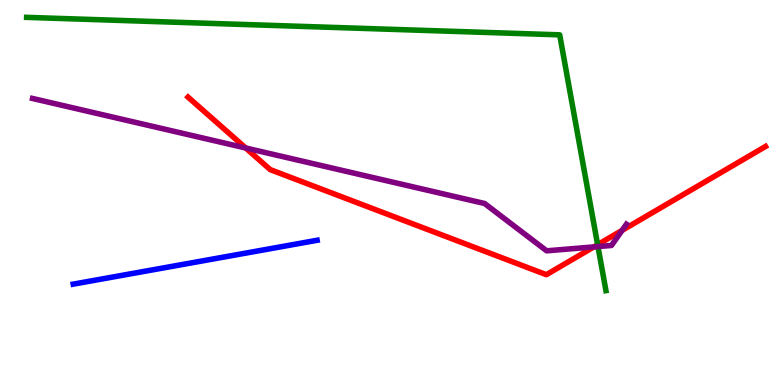[{'lines': ['blue', 'red'], 'intersections': []}, {'lines': ['green', 'red'], 'intersections': [{'x': 7.71, 'y': 3.64}]}, {'lines': ['purple', 'red'], 'intersections': [{'x': 3.17, 'y': 6.16}, {'x': 7.66, 'y': 3.59}, {'x': 8.03, 'y': 4.02}]}, {'lines': ['blue', 'green'], 'intersections': []}, {'lines': ['blue', 'purple'], 'intersections': []}, {'lines': ['green', 'purple'], 'intersections': [{'x': 7.72, 'y': 3.6}]}]